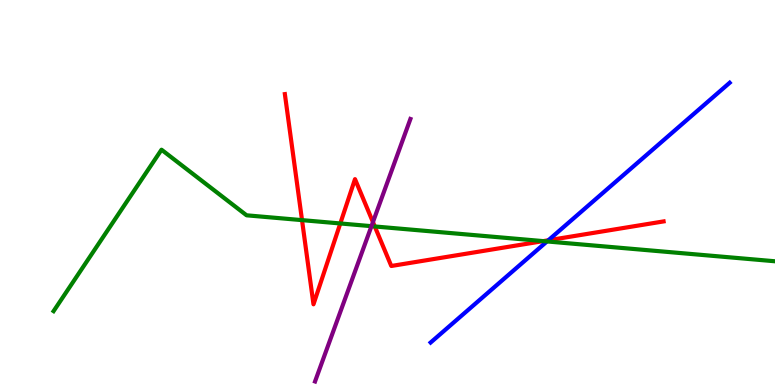[{'lines': ['blue', 'red'], 'intersections': [{'x': 7.08, 'y': 3.76}]}, {'lines': ['green', 'red'], 'intersections': [{'x': 3.9, 'y': 4.28}, {'x': 4.39, 'y': 4.2}, {'x': 4.84, 'y': 4.12}, {'x': 7.01, 'y': 3.74}]}, {'lines': ['purple', 'red'], 'intersections': [{'x': 4.81, 'y': 4.23}]}, {'lines': ['blue', 'green'], 'intersections': [{'x': 7.06, 'y': 3.73}]}, {'lines': ['blue', 'purple'], 'intersections': []}, {'lines': ['green', 'purple'], 'intersections': [{'x': 4.79, 'y': 4.13}]}]